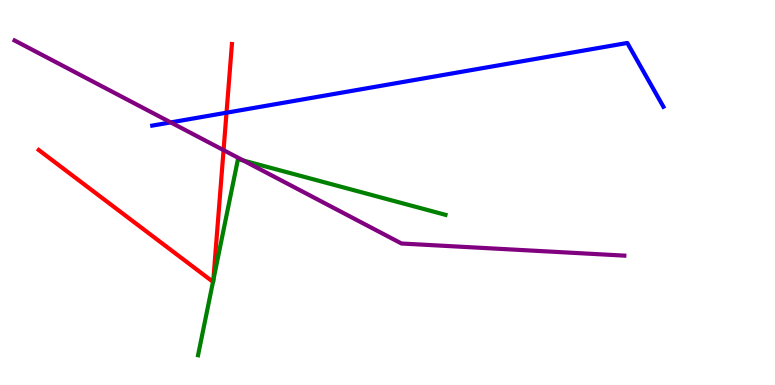[{'lines': ['blue', 'red'], 'intersections': [{'x': 2.92, 'y': 7.07}]}, {'lines': ['green', 'red'], 'intersections': [{'x': 2.75, 'y': 2.68}, {'x': 2.75, 'y': 2.72}]}, {'lines': ['purple', 'red'], 'intersections': [{'x': 2.88, 'y': 6.1}]}, {'lines': ['blue', 'green'], 'intersections': []}, {'lines': ['blue', 'purple'], 'intersections': [{'x': 2.2, 'y': 6.82}]}, {'lines': ['green', 'purple'], 'intersections': [{'x': 3.14, 'y': 5.83}]}]